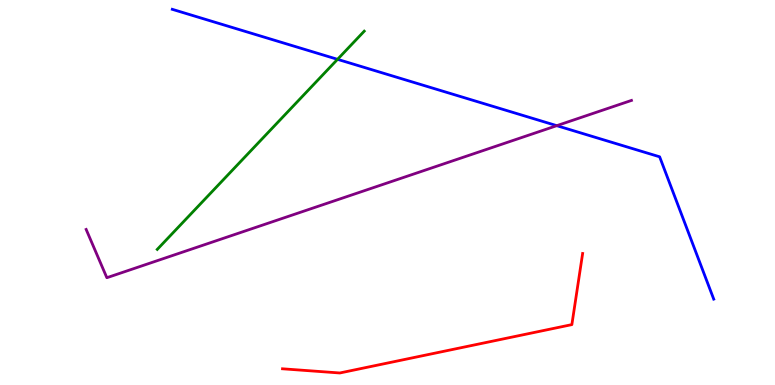[{'lines': ['blue', 'red'], 'intersections': []}, {'lines': ['green', 'red'], 'intersections': []}, {'lines': ['purple', 'red'], 'intersections': []}, {'lines': ['blue', 'green'], 'intersections': [{'x': 4.36, 'y': 8.46}]}, {'lines': ['blue', 'purple'], 'intersections': [{'x': 7.18, 'y': 6.74}]}, {'lines': ['green', 'purple'], 'intersections': []}]